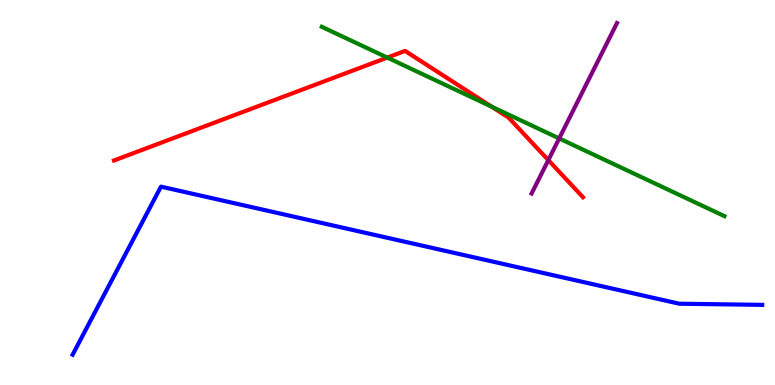[{'lines': ['blue', 'red'], 'intersections': []}, {'lines': ['green', 'red'], 'intersections': [{'x': 5.0, 'y': 8.5}, {'x': 6.34, 'y': 7.23}]}, {'lines': ['purple', 'red'], 'intersections': [{'x': 7.08, 'y': 5.84}]}, {'lines': ['blue', 'green'], 'intersections': []}, {'lines': ['blue', 'purple'], 'intersections': []}, {'lines': ['green', 'purple'], 'intersections': [{'x': 7.22, 'y': 6.4}]}]